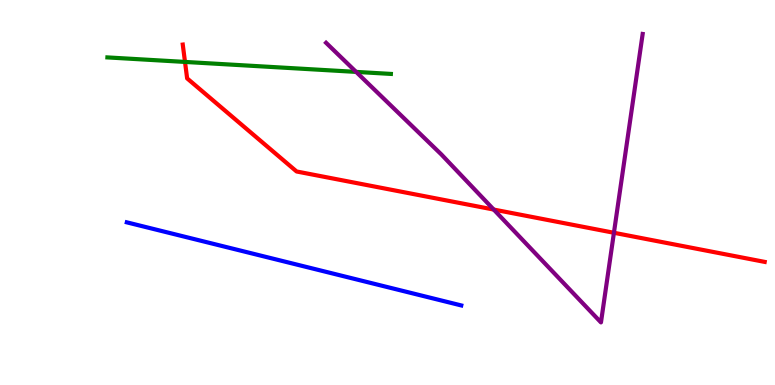[{'lines': ['blue', 'red'], 'intersections': []}, {'lines': ['green', 'red'], 'intersections': [{'x': 2.39, 'y': 8.39}]}, {'lines': ['purple', 'red'], 'intersections': [{'x': 6.37, 'y': 4.56}, {'x': 7.92, 'y': 3.95}]}, {'lines': ['blue', 'green'], 'intersections': []}, {'lines': ['blue', 'purple'], 'intersections': []}, {'lines': ['green', 'purple'], 'intersections': [{'x': 4.6, 'y': 8.13}]}]